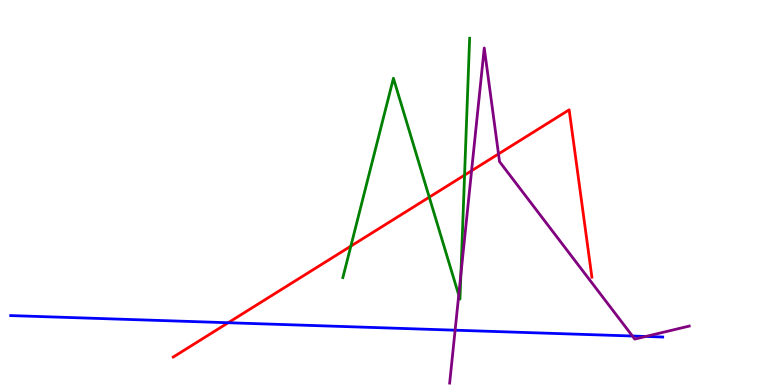[{'lines': ['blue', 'red'], 'intersections': [{'x': 2.94, 'y': 1.62}]}, {'lines': ['green', 'red'], 'intersections': [{'x': 4.53, 'y': 3.61}, {'x': 5.54, 'y': 4.88}, {'x': 5.99, 'y': 5.45}]}, {'lines': ['purple', 'red'], 'intersections': [{'x': 6.08, 'y': 5.56}, {'x': 6.43, 'y': 6.0}]}, {'lines': ['blue', 'green'], 'intersections': []}, {'lines': ['blue', 'purple'], 'intersections': [{'x': 5.87, 'y': 1.42}, {'x': 8.16, 'y': 1.27}, {'x': 8.33, 'y': 1.26}]}, {'lines': ['green', 'purple'], 'intersections': [{'x': 5.92, 'y': 2.34}, {'x': 5.95, 'y': 2.87}]}]